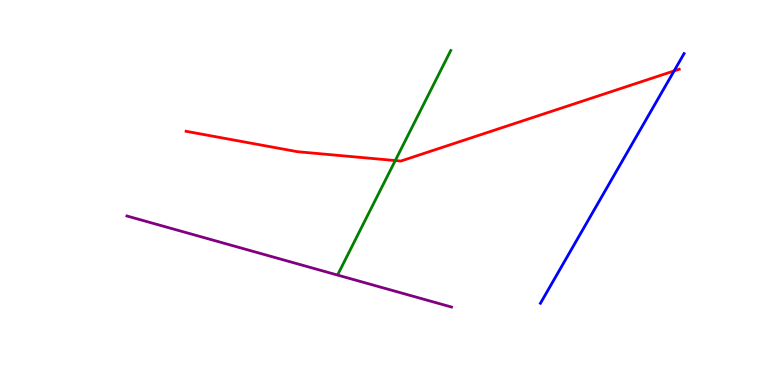[{'lines': ['blue', 'red'], 'intersections': [{'x': 8.7, 'y': 8.16}]}, {'lines': ['green', 'red'], 'intersections': [{'x': 5.1, 'y': 5.83}]}, {'lines': ['purple', 'red'], 'intersections': []}, {'lines': ['blue', 'green'], 'intersections': []}, {'lines': ['blue', 'purple'], 'intersections': []}, {'lines': ['green', 'purple'], 'intersections': []}]